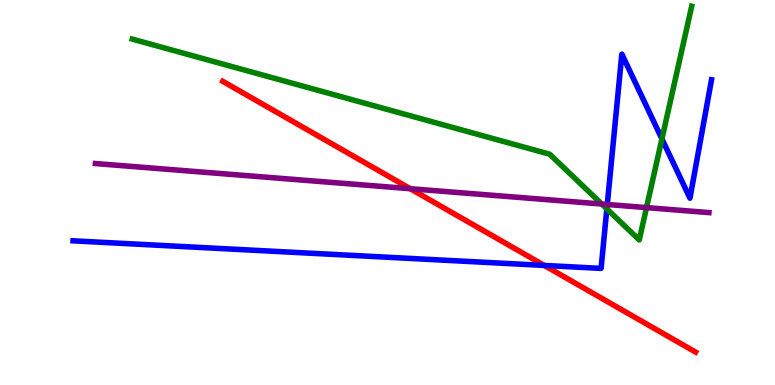[{'lines': ['blue', 'red'], 'intersections': [{'x': 7.02, 'y': 3.11}]}, {'lines': ['green', 'red'], 'intersections': []}, {'lines': ['purple', 'red'], 'intersections': [{'x': 5.29, 'y': 5.1}]}, {'lines': ['blue', 'green'], 'intersections': [{'x': 7.83, 'y': 4.57}, {'x': 8.54, 'y': 6.39}]}, {'lines': ['blue', 'purple'], 'intersections': [{'x': 7.84, 'y': 4.69}]}, {'lines': ['green', 'purple'], 'intersections': [{'x': 7.76, 'y': 4.7}, {'x': 8.34, 'y': 4.61}]}]